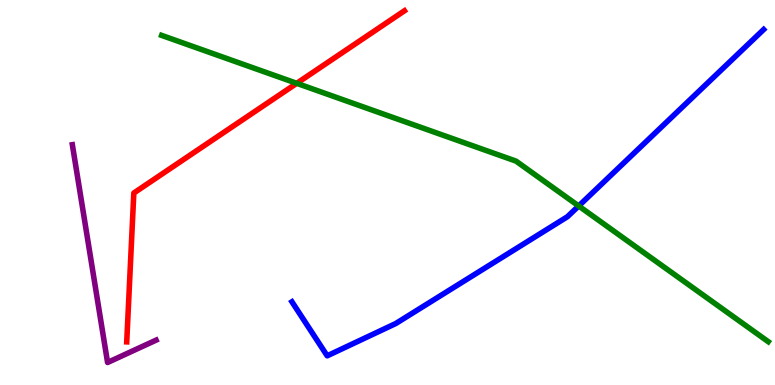[{'lines': ['blue', 'red'], 'intersections': []}, {'lines': ['green', 'red'], 'intersections': [{'x': 3.83, 'y': 7.84}]}, {'lines': ['purple', 'red'], 'intersections': []}, {'lines': ['blue', 'green'], 'intersections': [{'x': 7.47, 'y': 4.65}]}, {'lines': ['blue', 'purple'], 'intersections': []}, {'lines': ['green', 'purple'], 'intersections': []}]